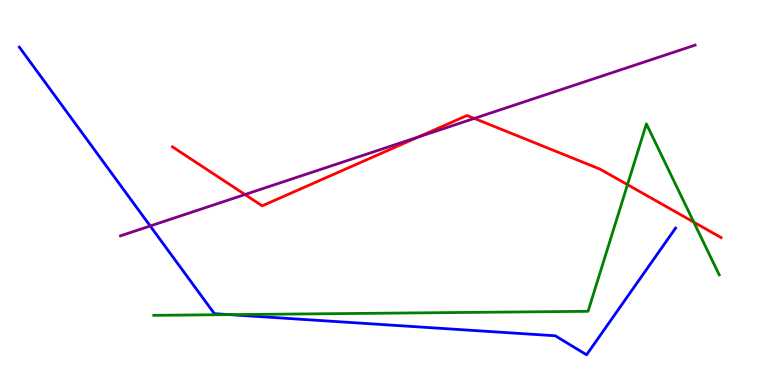[{'lines': ['blue', 'red'], 'intersections': []}, {'lines': ['green', 'red'], 'intersections': [{'x': 8.1, 'y': 5.2}, {'x': 8.95, 'y': 4.23}]}, {'lines': ['purple', 'red'], 'intersections': [{'x': 3.16, 'y': 4.95}, {'x': 5.4, 'y': 6.44}, {'x': 6.12, 'y': 6.92}]}, {'lines': ['blue', 'green'], 'intersections': [{'x': 2.96, 'y': 1.83}]}, {'lines': ['blue', 'purple'], 'intersections': [{'x': 1.94, 'y': 4.13}]}, {'lines': ['green', 'purple'], 'intersections': []}]